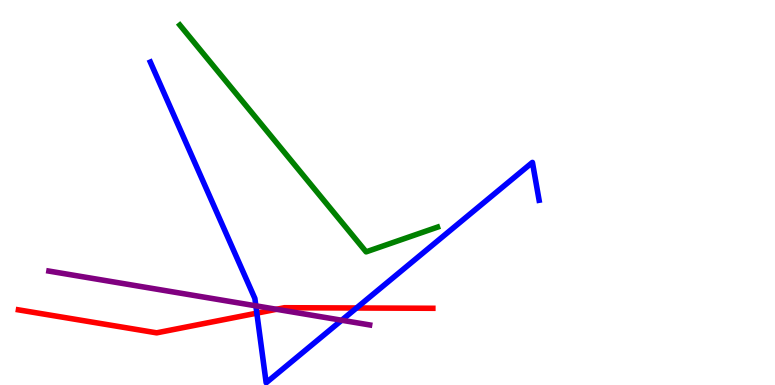[{'lines': ['blue', 'red'], 'intersections': [{'x': 3.31, 'y': 1.87}, {'x': 4.6, 'y': 2.0}]}, {'lines': ['green', 'red'], 'intersections': []}, {'lines': ['purple', 'red'], 'intersections': [{'x': 3.57, 'y': 1.97}]}, {'lines': ['blue', 'green'], 'intersections': []}, {'lines': ['blue', 'purple'], 'intersections': [{'x': 3.3, 'y': 2.06}, {'x': 4.41, 'y': 1.68}]}, {'lines': ['green', 'purple'], 'intersections': []}]